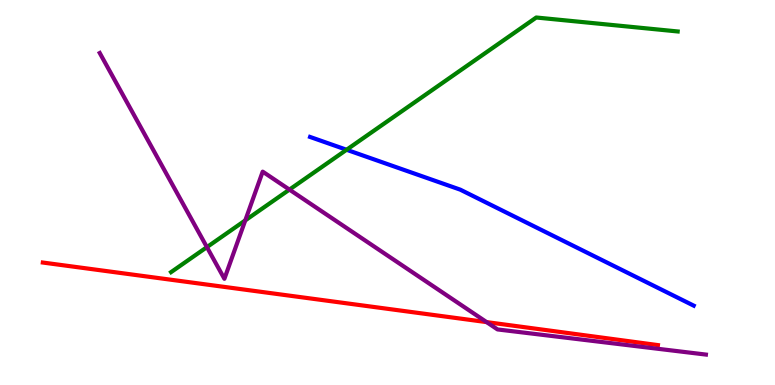[{'lines': ['blue', 'red'], 'intersections': []}, {'lines': ['green', 'red'], 'intersections': []}, {'lines': ['purple', 'red'], 'intersections': [{'x': 6.28, 'y': 1.63}]}, {'lines': ['blue', 'green'], 'intersections': [{'x': 4.47, 'y': 6.11}]}, {'lines': ['blue', 'purple'], 'intersections': []}, {'lines': ['green', 'purple'], 'intersections': [{'x': 2.67, 'y': 3.58}, {'x': 3.16, 'y': 4.28}, {'x': 3.73, 'y': 5.08}]}]